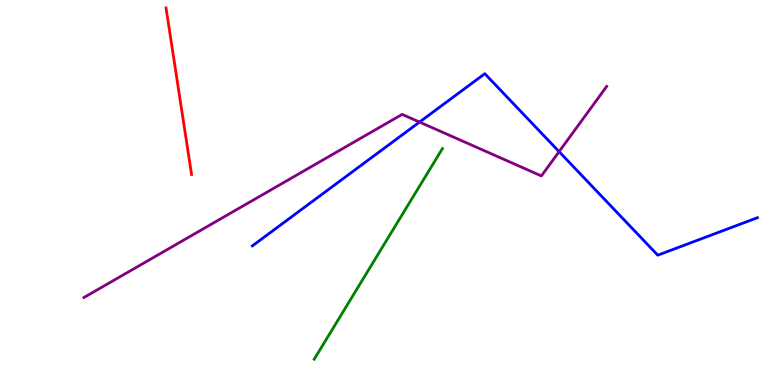[{'lines': ['blue', 'red'], 'intersections': []}, {'lines': ['green', 'red'], 'intersections': []}, {'lines': ['purple', 'red'], 'intersections': []}, {'lines': ['blue', 'green'], 'intersections': []}, {'lines': ['blue', 'purple'], 'intersections': [{'x': 5.41, 'y': 6.83}, {'x': 7.21, 'y': 6.06}]}, {'lines': ['green', 'purple'], 'intersections': []}]